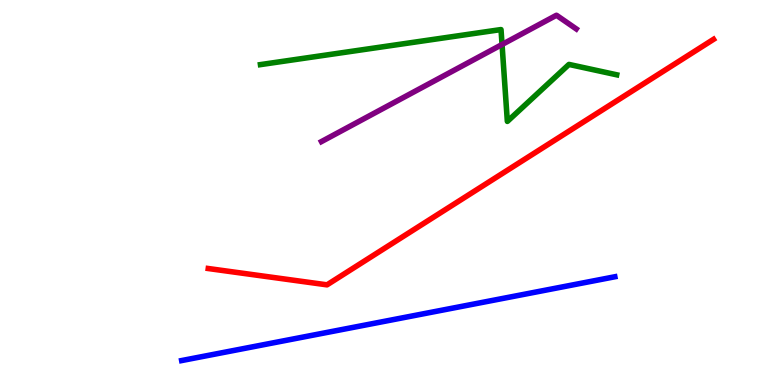[{'lines': ['blue', 'red'], 'intersections': []}, {'lines': ['green', 'red'], 'intersections': []}, {'lines': ['purple', 'red'], 'intersections': []}, {'lines': ['blue', 'green'], 'intersections': []}, {'lines': ['blue', 'purple'], 'intersections': []}, {'lines': ['green', 'purple'], 'intersections': [{'x': 6.48, 'y': 8.84}]}]